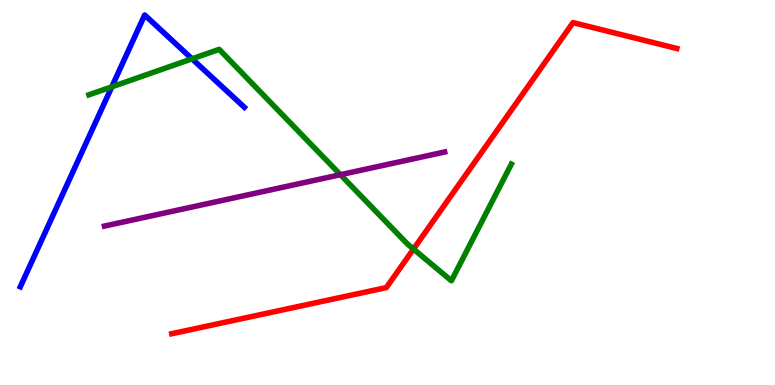[{'lines': ['blue', 'red'], 'intersections': []}, {'lines': ['green', 'red'], 'intersections': [{'x': 5.34, 'y': 3.53}]}, {'lines': ['purple', 'red'], 'intersections': []}, {'lines': ['blue', 'green'], 'intersections': [{'x': 1.44, 'y': 7.74}, {'x': 2.48, 'y': 8.47}]}, {'lines': ['blue', 'purple'], 'intersections': []}, {'lines': ['green', 'purple'], 'intersections': [{'x': 4.39, 'y': 5.46}]}]